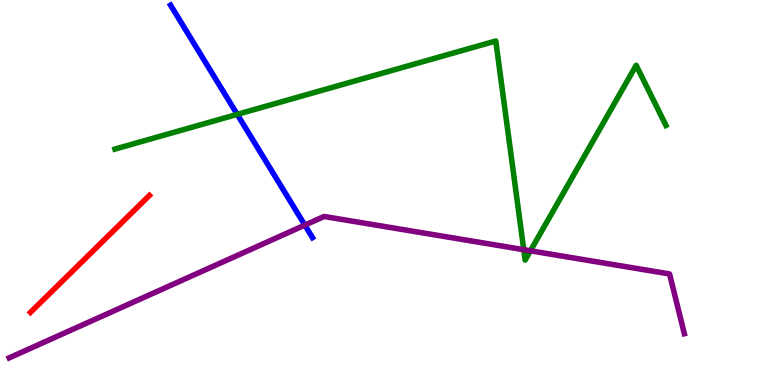[{'lines': ['blue', 'red'], 'intersections': []}, {'lines': ['green', 'red'], 'intersections': []}, {'lines': ['purple', 'red'], 'intersections': []}, {'lines': ['blue', 'green'], 'intersections': [{'x': 3.06, 'y': 7.03}]}, {'lines': ['blue', 'purple'], 'intersections': [{'x': 3.93, 'y': 4.15}]}, {'lines': ['green', 'purple'], 'intersections': [{'x': 6.76, 'y': 3.51}, {'x': 6.84, 'y': 3.49}]}]